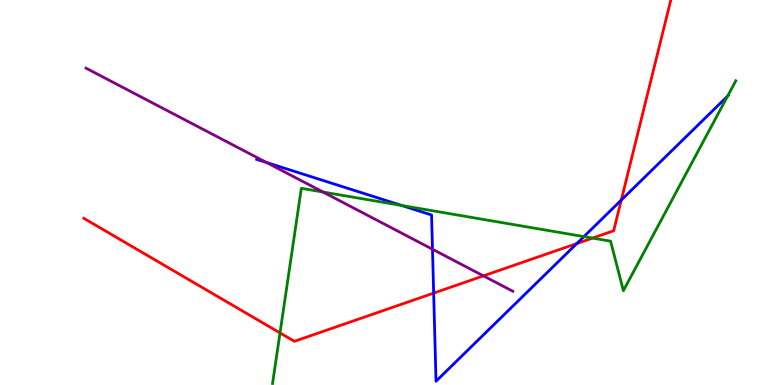[{'lines': ['blue', 'red'], 'intersections': [{'x': 5.6, 'y': 2.39}, {'x': 7.44, 'y': 3.67}, {'x': 8.02, 'y': 4.8}]}, {'lines': ['green', 'red'], 'intersections': [{'x': 3.61, 'y': 1.35}, {'x': 7.65, 'y': 3.82}]}, {'lines': ['purple', 'red'], 'intersections': [{'x': 6.24, 'y': 2.83}]}, {'lines': ['blue', 'green'], 'intersections': [{'x': 5.18, 'y': 4.66}, {'x': 7.53, 'y': 3.85}, {'x': 9.39, 'y': 7.5}]}, {'lines': ['blue', 'purple'], 'intersections': [{'x': 3.44, 'y': 5.78}, {'x': 5.58, 'y': 3.53}]}, {'lines': ['green', 'purple'], 'intersections': [{'x': 4.17, 'y': 5.01}]}]